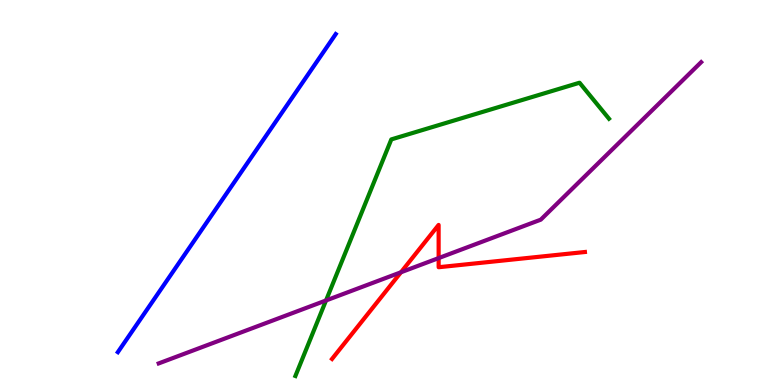[{'lines': ['blue', 'red'], 'intersections': []}, {'lines': ['green', 'red'], 'intersections': []}, {'lines': ['purple', 'red'], 'intersections': [{'x': 5.17, 'y': 2.93}, {'x': 5.66, 'y': 3.3}]}, {'lines': ['blue', 'green'], 'intersections': []}, {'lines': ['blue', 'purple'], 'intersections': []}, {'lines': ['green', 'purple'], 'intersections': [{'x': 4.21, 'y': 2.2}]}]